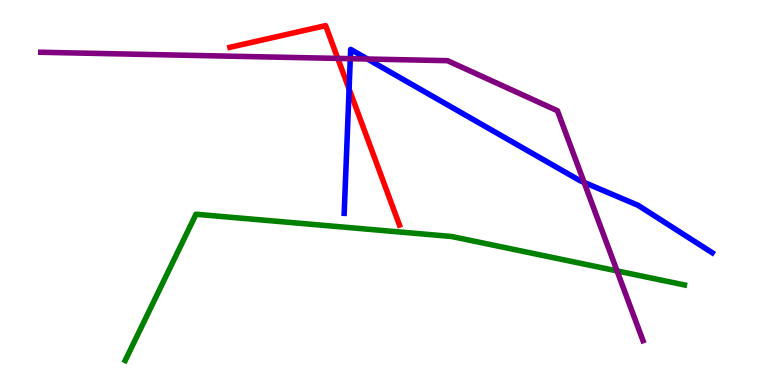[{'lines': ['blue', 'red'], 'intersections': [{'x': 4.5, 'y': 7.69}]}, {'lines': ['green', 'red'], 'intersections': []}, {'lines': ['purple', 'red'], 'intersections': [{'x': 4.36, 'y': 8.48}]}, {'lines': ['blue', 'green'], 'intersections': []}, {'lines': ['blue', 'purple'], 'intersections': [{'x': 4.52, 'y': 8.48}, {'x': 4.74, 'y': 8.47}, {'x': 7.54, 'y': 5.26}]}, {'lines': ['green', 'purple'], 'intersections': [{'x': 7.96, 'y': 2.96}]}]